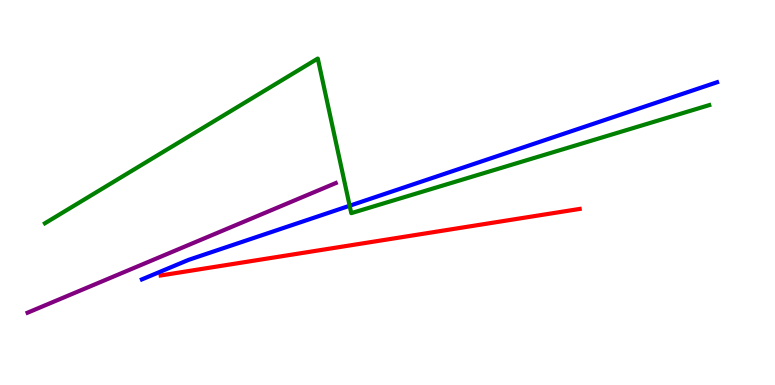[{'lines': ['blue', 'red'], 'intersections': []}, {'lines': ['green', 'red'], 'intersections': []}, {'lines': ['purple', 'red'], 'intersections': []}, {'lines': ['blue', 'green'], 'intersections': [{'x': 4.51, 'y': 4.66}]}, {'lines': ['blue', 'purple'], 'intersections': []}, {'lines': ['green', 'purple'], 'intersections': []}]